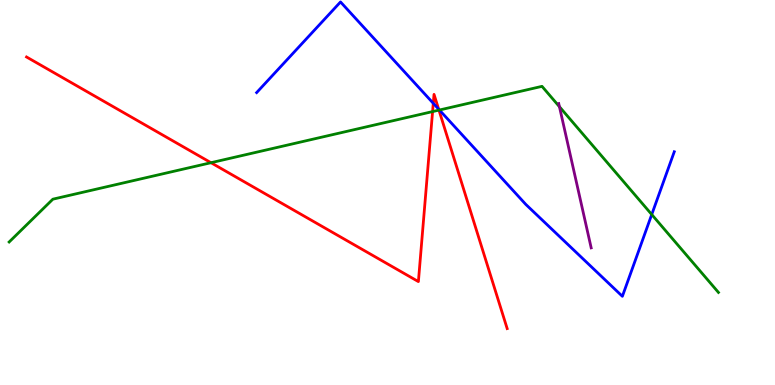[{'lines': ['blue', 'red'], 'intersections': [{'x': 5.59, 'y': 7.32}, {'x': 5.66, 'y': 7.16}]}, {'lines': ['green', 'red'], 'intersections': [{'x': 2.72, 'y': 5.77}, {'x': 5.58, 'y': 7.1}, {'x': 5.66, 'y': 7.14}]}, {'lines': ['purple', 'red'], 'intersections': []}, {'lines': ['blue', 'green'], 'intersections': [{'x': 5.67, 'y': 7.14}, {'x': 8.41, 'y': 4.43}]}, {'lines': ['blue', 'purple'], 'intersections': []}, {'lines': ['green', 'purple'], 'intersections': [{'x': 7.22, 'y': 7.23}]}]